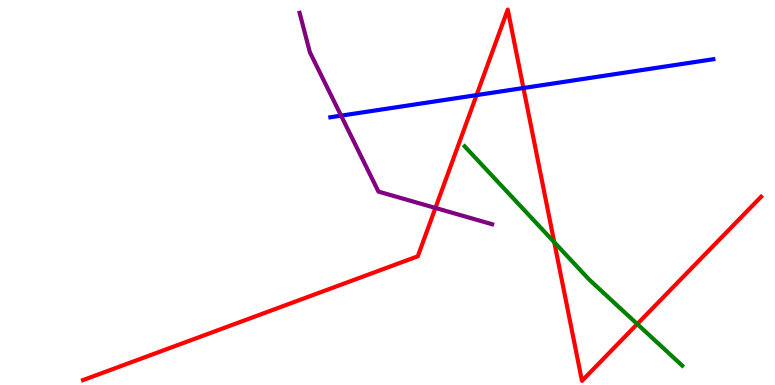[{'lines': ['blue', 'red'], 'intersections': [{'x': 6.15, 'y': 7.53}, {'x': 6.75, 'y': 7.71}]}, {'lines': ['green', 'red'], 'intersections': [{'x': 7.15, 'y': 3.71}, {'x': 8.22, 'y': 1.58}]}, {'lines': ['purple', 'red'], 'intersections': [{'x': 5.62, 'y': 4.6}]}, {'lines': ['blue', 'green'], 'intersections': []}, {'lines': ['blue', 'purple'], 'intersections': [{'x': 4.4, 'y': 7.0}]}, {'lines': ['green', 'purple'], 'intersections': []}]